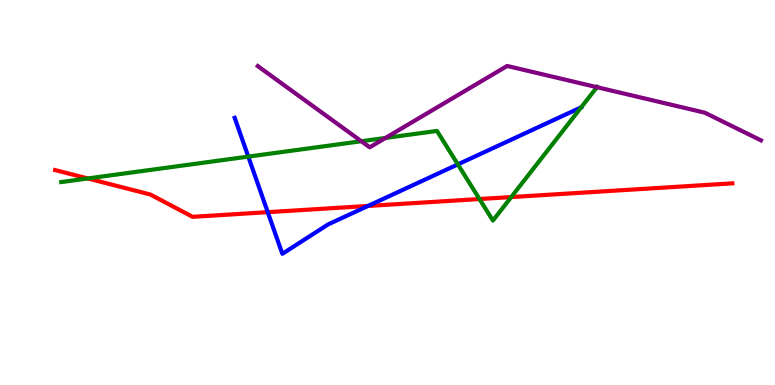[{'lines': ['blue', 'red'], 'intersections': [{'x': 3.45, 'y': 4.49}, {'x': 4.75, 'y': 4.65}]}, {'lines': ['green', 'red'], 'intersections': [{'x': 1.13, 'y': 5.36}, {'x': 6.19, 'y': 4.83}, {'x': 6.6, 'y': 4.88}]}, {'lines': ['purple', 'red'], 'intersections': []}, {'lines': ['blue', 'green'], 'intersections': [{'x': 3.2, 'y': 5.93}, {'x': 5.91, 'y': 5.73}]}, {'lines': ['blue', 'purple'], 'intersections': []}, {'lines': ['green', 'purple'], 'intersections': [{'x': 4.66, 'y': 6.33}, {'x': 4.97, 'y': 6.42}, {'x': 7.7, 'y': 7.74}]}]